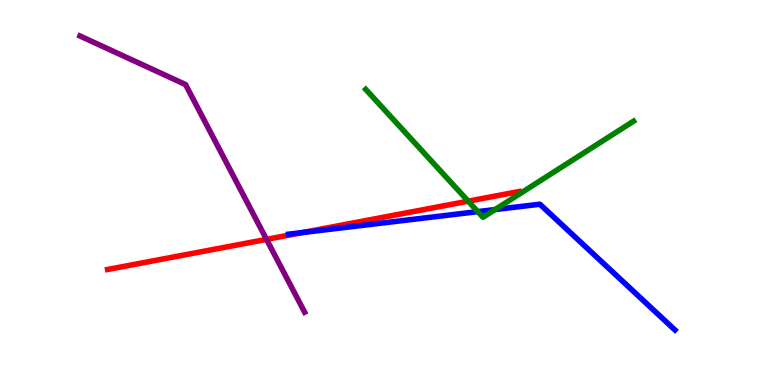[{'lines': ['blue', 'red'], 'intersections': [{'x': 3.91, 'y': 3.96}]}, {'lines': ['green', 'red'], 'intersections': [{'x': 6.04, 'y': 4.77}]}, {'lines': ['purple', 'red'], 'intersections': [{'x': 3.44, 'y': 3.78}]}, {'lines': ['blue', 'green'], 'intersections': [{'x': 6.16, 'y': 4.5}, {'x': 6.39, 'y': 4.56}]}, {'lines': ['blue', 'purple'], 'intersections': []}, {'lines': ['green', 'purple'], 'intersections': []}]